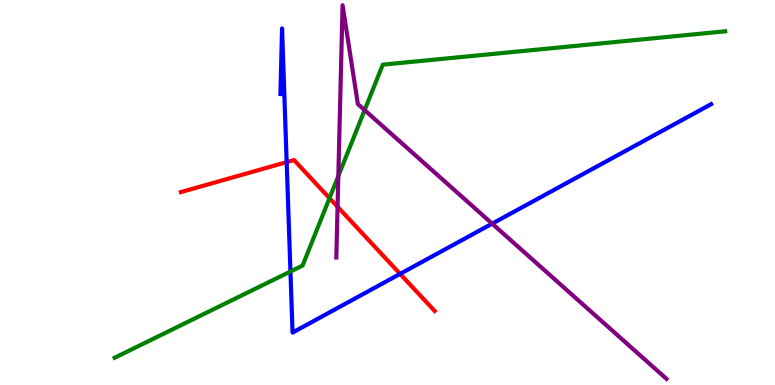[{'lines': ['blue', 'red'], 'intersections': [{'x': 3.7, 'y': 5.79}, {'x': 5.16, 'y': 2.89}]}, {'lines': ['green', 'red'], 'intersections': [{'x': 4.25, 'y': 4.85}]}, {'lines': ['purple', 'red'], 'intersections': [{'x': 4.36, 'y': 4.63}]}, {'lines': ['blue', 'green'], 'intersections': [{'x': 3.75, 'y': 2.95}]}, {'lines': ['blue', 'purple'], 'intersections': [{'x': 6.35, 'y': 4.19}]}, {'lines': ['green', 'purple'], 'intersections': [{'x': 4.37, 'y': 5.43}, {'x': 4.7, 'y': 7.14}]}]